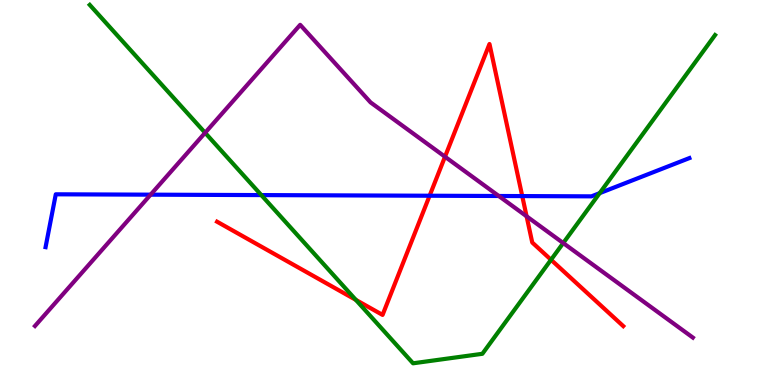[{'lines': ['blue', 'red'], 'intersections': [{'x': 5.54, 'y': 4.92}, {'x': 6.74, 'y': 4.91}]}, {'lines': ['green', 'red'], 'intersections': [{'x': 4.59, 'y': 2.21}, {'x': 7.11, 'y': 3.25}]}, {'lines': ['purple', 'red'], 'intersections': [{'x': 5.74, 'y': 5.93}, {'x': 6.79, 'y': 4.38}]}, {'lines': ['blue', 'green'], 'intersections': [{'x': 3.37, 'y': 4.93}, {'x': 7.74, 'y': 4.98}]}, {'lines': ['blue', 'purple'], 'intersections': [{'x': 1.94, 'y': 4.94}, {'x': 6.44, 'y': 4.91}]}, {'lines': ['green', 'purple'], 'intersections': [{'x': 2.65, 'y': 6.55}, {'x': 7.27, 'y': 3.69}]}]